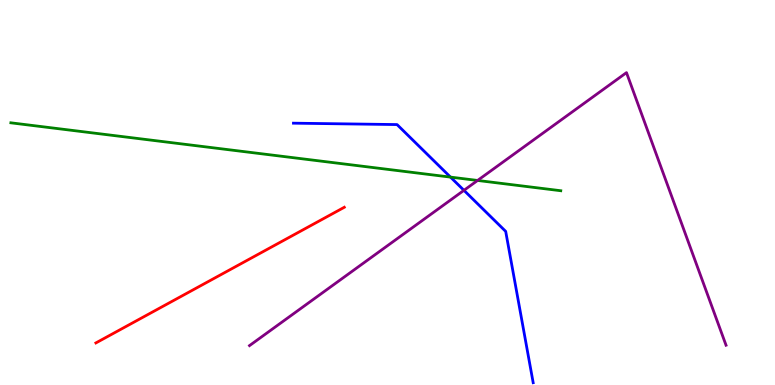[{'lines': ['blue', 'red'], 'intersections': []}, {'lines': ['green', 'red'], 'intersections': []}, {'lines': ['purple', 'red'], 'intersections': []}, {'lines': ['blue', 'green'], 'intersections': [{'x': 5.81, 'y': 5.4}]}, {'lines': ['blue', 'purple'], 'intersections': [{'x': 5.99, 'y': 5.06}]}, {'lines': ['green', 'purple'], 'intersections': [{'x': 6.16, 'y': 5.31}]}]